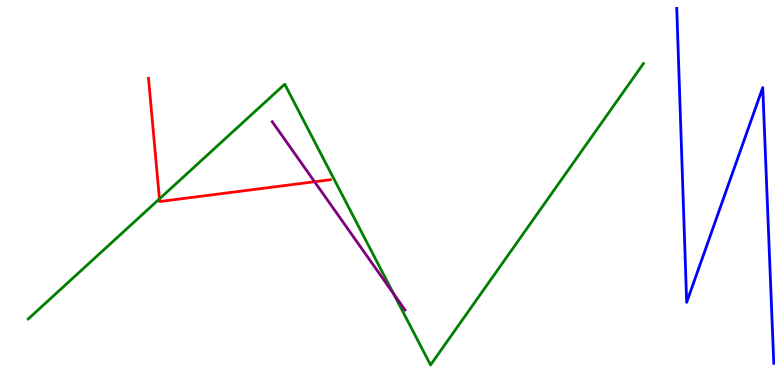[{'lines': ['blue', 'red'], 'intersections': []}, {'lines': ['green', 'red'], 'intersections': [{'x': 2.06, 'y': 4.83}]}, {'lines': ['purple', 'red'], 'intersections': [{'x': 4.06, 'y': 5.28}]}, {'lines': ['blue', 'green'], 'intersections': []}, {'lines': ['blue', 'purple'], 'intersections': []}, {'lines': ['green', 'purple'], 'intersections': [{'x': 5.08, 'y': 2.37}]}]